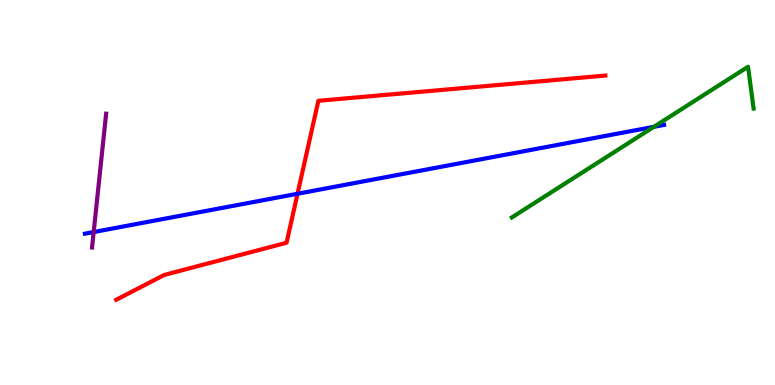[{'lines': ['blue', 'red'], 'intersections': [{'x': 3.84, 'y': 4.97}]}, {'lines': ['green', 'red'], 'intersections': []}, {'lines': ['purple', 'red'], 'intersections': []}, {'lines': ['blue', 'green'], 'intersections': [{'x': 8.44, 'y': 6.71}]}, {'lines': ['blue', 'purple'], 'intersections': [{'x': 1.21, 'y': 3.97}]}, {'lines': ['green', 'purple'], 'intersections': []}]